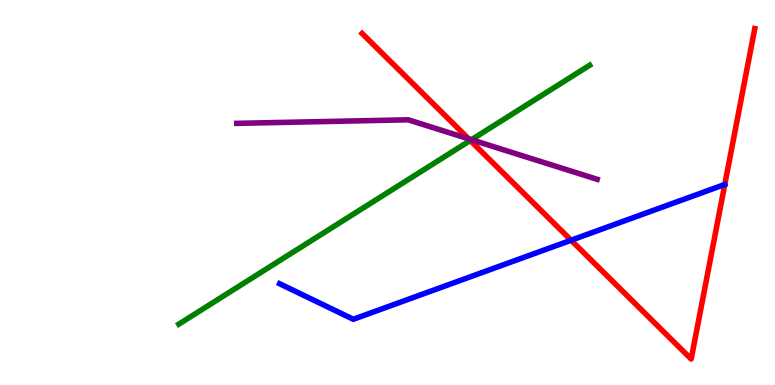[{'lines': ['blue', 'red'], 'intersections': [{'x': 7.37, 'y': 3.76}]}, {'lines': ['green', 'red'], 'intersections': [{'x': 6.07, 'y': 6.35}]}, {'lines': ['purple', 'red'], 'intersections': [{'x': 6.05, 'y': 6.39}]}, {'lines': ['blue', 'green'], 'intersections': []}, {'lines': ['blue', 'purple'], 'intersections': []}, {'lines': ['green', 'purple'], 'intersections': [{'x': 6.08, 'y': 6.37}]}]